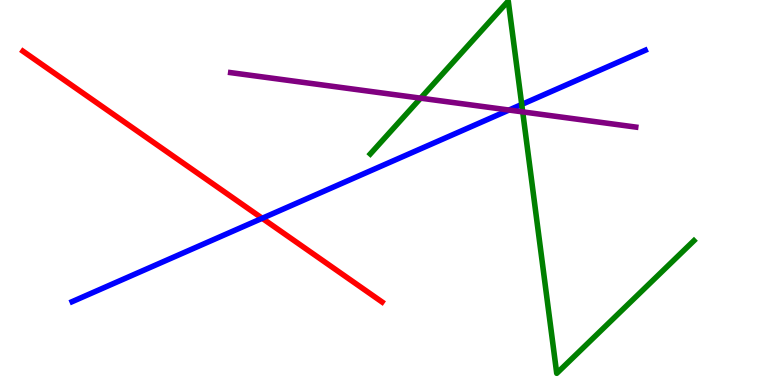[{'lines': ['blue', 'red'], 'intersections': [{'x': 3.38, 'y': 4.33}]}, {'lines': ['green', 'red'], 'intersections': []}, {'lines': ['purple', 'red'], 'intersections': []}, {'lines': ['blue', 'green'], 'intersections': [{'x': 6.73, 'y': 7.29}]}, {'lines': ['blue', 'purple'], 'intersections': [{'x': 6.57, 'y': 7.14}]}, {'lines': ['green', 'purple'], 'intersections': [{'x': 5.43, 'y': 7.45}, {'x': 6.74, 'y': 7.09}]}]